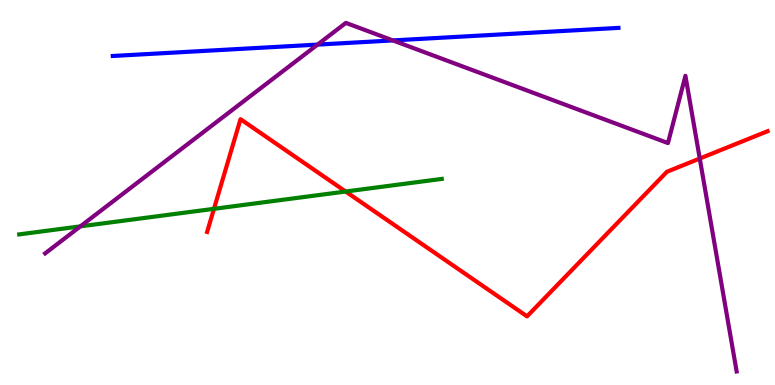[{'lines': ['blue', 'red'], 'intersections': []}, {'lines': ['green', 'red'], 'intersections': [{'x': 2.76, 'y': 4.58}, {'x': 4.46, 'y': 5.03}]}, {'lines': ['purple', 'red'], 'intersections': [{'x': 9.03, 'y': 5.88}]}, {'lines': ['blue', 'green'], 'intersections': []}, {'lines': ['blue', 'purple'], 'intersections': [{'x': 4.1, 'y': 8.84}, {'x': 5.07, 'y': 8.95}]}, {'lines': ['green', 'purple'], 'intersections': [{'x': 1.04, 'y': 4.12}]}]